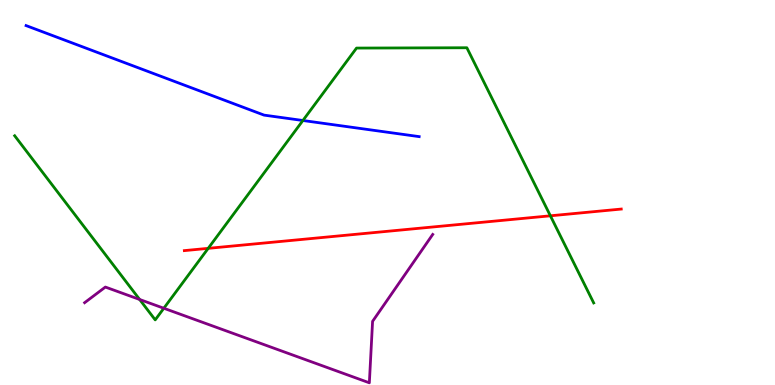[{'lines': ['blue', 'red'], 'intersections': []}, {'lines': ['green', 'red'], 'intersections': [{'x': 2.69, 'y': 3.55}, {'x': 7.1, 'y': 4.39}]}, {'lines': ['purple', 'red'], 'intersections': []}, {'lines': ['blue', 'green'], 'intersections': [{'x': 3.91, 'y': 6.87}]}, {'lines': ['blue', 'purple'], 'intersections': []}, {'lines': ['green', 'purple'], 'intersections': [{'x': 1.8, 'y': 2.22}, {'x': 2.11, 'y': 1.99}]}]